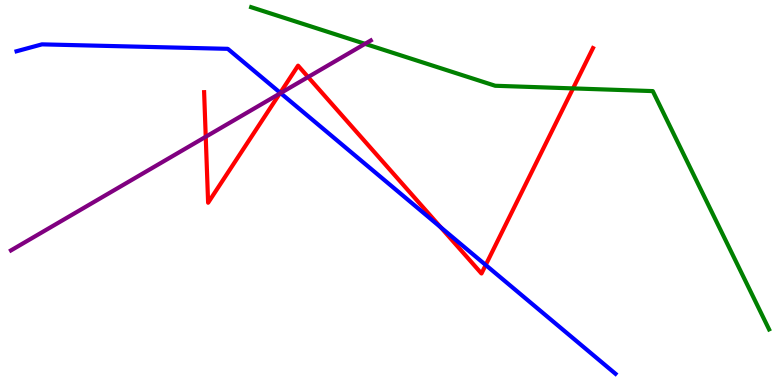[{'lines': ['blue', 'red'], 'intersections': [{'x': 3.62, 'y': 7.59}, {'x': 5.69, 'y': 4.1}, {'x': 6.27, 'y': 3.12}]}, {'lines': ['green', 'red'], 'intersections': [{'x': 7.39, 'y': 7.7}]}, {'lines': ['purple', 'red'], 'intersections': [{'x': 2.65, 'y': 6.45}, {'x': 3.61, 'y': 7.57}, {'x': 3.98, 'y': 8.0}]}, {'lines': ['blue', 'green'], 'intersections': []}, {'lines': ['blue', 'purple'], 'intersections': [{'x': 3.62, 'y': 7.58}]}, {'lines': ['green', 'purple'], 'intersections': [{'x': 4.71, 'y': 8.86}]}]